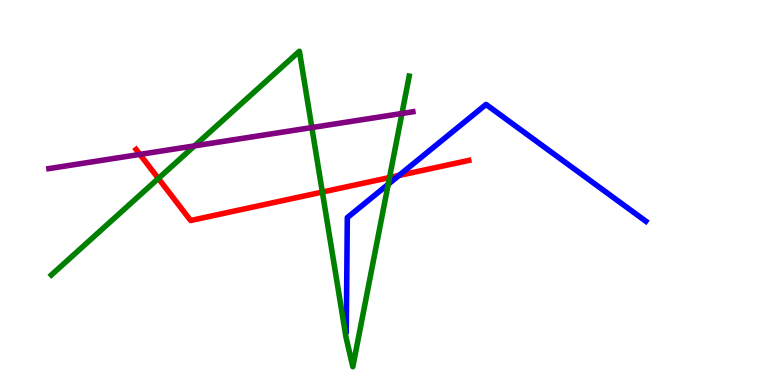[{'lines': ['blue', 'red'], 'intersections': [{'x': 5.15, 'y': 5.44}]}, {'lines': ['green', 'red'], 'intersections': [{'x': 2.04, 'y': 5.36}, {'x': 4.16, 'y': 5.01}, {'x': 5.03, 'y': 5.39}]}, {'lines': ['purple', 'red'], 'intersections': [{'x': 1.81, 'y': 5.99}]}, {'lines': ['blue', 'green'], 'intersections': [{'x': 5.01, 'y': 5.21}]}, {'lines': ['blue', 'purple'], 'intersections': []}, {'lines': ['green', 'purple'], 'intersections': [{'x': 2.51, 'y': 6.21}, {'x': 4.02, 'y': 6.69}, {'x': 5.19, 'y': 7.05}]}]